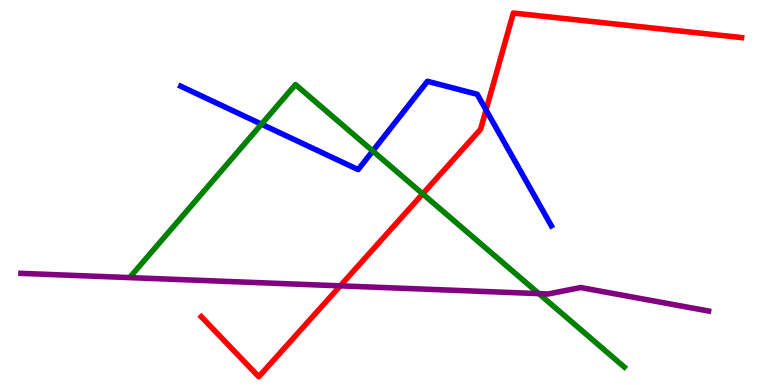[{'lines': ['blue', 'red'], 'intersections': [{'x': 6.27, 'y': 7.14}]}, {'lines': ['green', 'red'], 'intersections': [{'x': 5.45, 'y': 4.96}]}, {'lines': ['purple', 'red'], 'intersections': [{'x': 4.39, 'y': 2.58}]}, {'lines': ['blue', 'green'], 'intersections': [{'x': 3.37, 'y': 6.77}, {'x': 4.81, 'y': 6.08}]}, {'lines': ['blue', 'purple'], 'intersections': []}, {'lines': ['green', 'purple'], 'intersections': [{'x': 6.95, 'y': 2.37}]}]